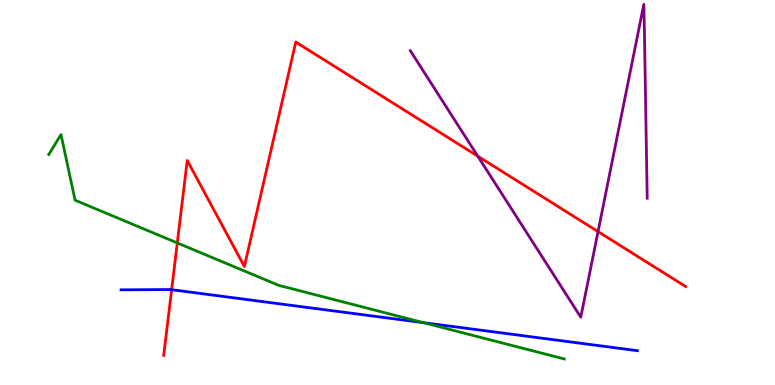[{'lines': ['blue', 'red'], 'intersections': [{'x': 2.21, 'y': 2.48}]}, {'lines': ['green', 'red'], 'intersections': [{'x': 2.29, 'y': 3.69}]}, {'lines': ['purple', 'red'], 'intersections': [{'x': 6.17, 'y': 5.94}, {'x': 7.72, 'y': 3.98}]}, {'lines': ['blue', 'green'], 'intersections': [{'x': 5.47, 'y': 1.62}]}, {'lines': ['blue', 'purple'], 'intersections': []}, {'lines': ['green', 'purple'], 'intersections': []}]